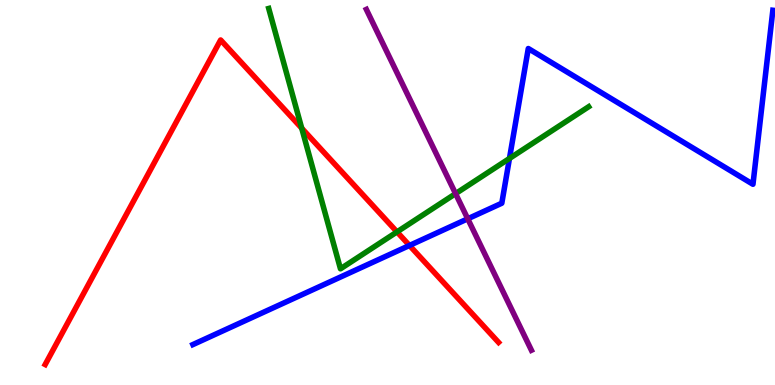[{'lines': ['blue', 'red'], 'intersections': [{'x': 5.28, 'y': 3.62}]}, {'lines': ['green', 'red'], 'intersections': [{'x': 3.89, 'y': 6.67}, {'x': 5.12, 'y': 3.98}]}, {'lines': ['purple', 'red'], 'intersections': []}, {'lines': ['blue', 'green'], 'intersections': [{'x': 6.57, 'y': 5.88}]}, {'lines': ['blue', 'purple'], 'intersections': [{'x': 6.04, 'y': 4.32}]}, {'lines': ['green', 'purple'], 'intersections': [{'x': 5.88, 'y': 4.97}]}]